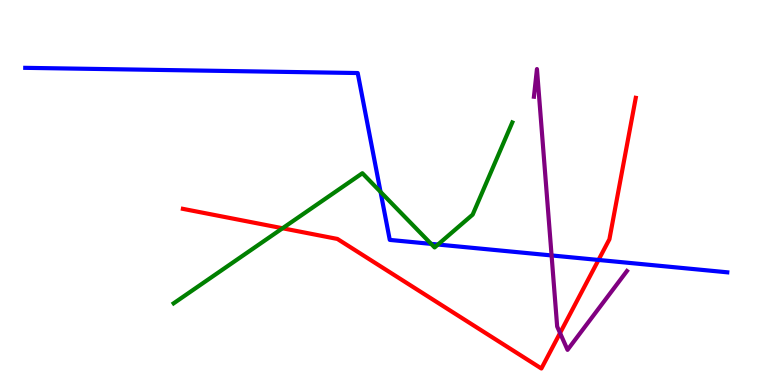[{'lines': ['blue', 'red'], 'intersections': [{'x': 7.72, 'y': 3.25}]}, {'lines': ['green', 'red'], 'intersections': [{'x': 3.65, 'y': 4.07}]}, {'lines': ['purple', 'red'], 'intersections': [{'x': 7.23, 'y': 1.35}]}, {'lines': ['blue', 'green'], 'intersections': [{'x': 4.91, 'y': 5.02}, {'x': 5.56, 'y': 3.67}, {'x': 5.65, 'y': 3.65}]}, {'lines': ['blue', 'purple'], 'intersections': [{'x': 7.12, 'y': 3.37}]}, {'lines': ['green', 'purple'], 'intersections': []}]